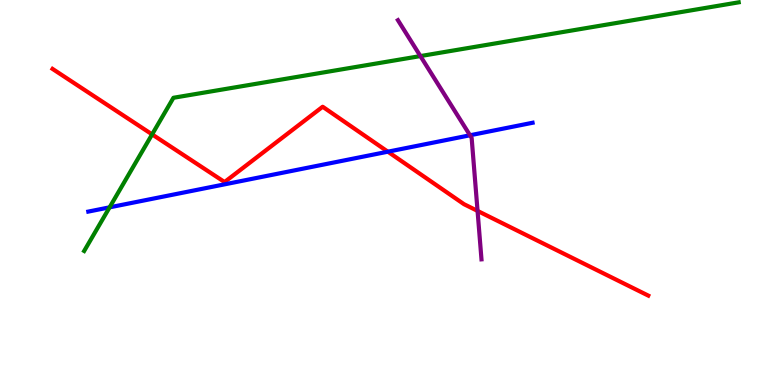[{'lines': ['blue', 'red'], 'intersections': [{'x': 5.0, 'y': 6.06}]}, {'lines': ['green', 'red'], 'intersections': [{'x': 1.96, 'y': 6.51}]}, {'lines': ['purple', 'red'], 'intersections': [{'x': 6.16, 'y': 4.52}]}, {'lines': ['blue', 'green'], 'intersections': [{'x': 1.41, 'y': 4.61}]}, {'lines': ['blue', 'purple'], 'intersections': [{'x': 6.06, 'y': 6.49}]}, {'lines': ['green', 'purple'], 'intersections': [{'x': 5.42, 'y': 8.54}]}]